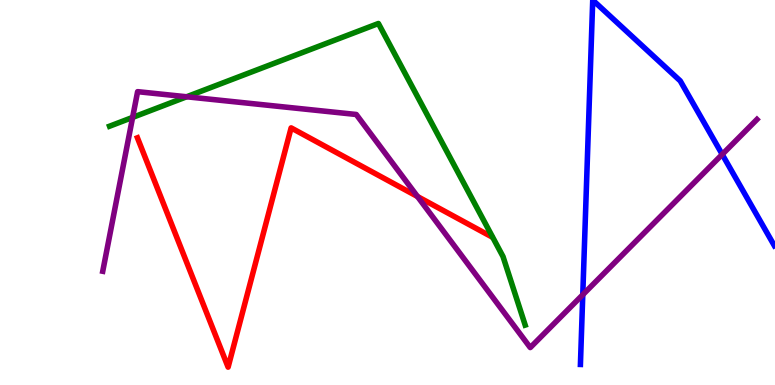[{'lines': ['blue', 'red'], 'intersections': []}, {'lines': ['green', 'red'], 'intersections': []}, {'lines': ['purple', 'red'], 'intersections': [{'x': 5.39, 'y': 4.9}]}, {'lines': ['blue', 'green'], 'intersections': []}, {'lines': ['blue', 'purple'], 'intersections': [{'x': 7.52, 'y': 2.34}, {'x': 9.32, 'y': 5.99}]}, {'lines': ['green', 'purple'], 'intersections': [{'x': 1.71, 'y': 6.95}, {'x': 2.41, 'y': 7.49}]}]